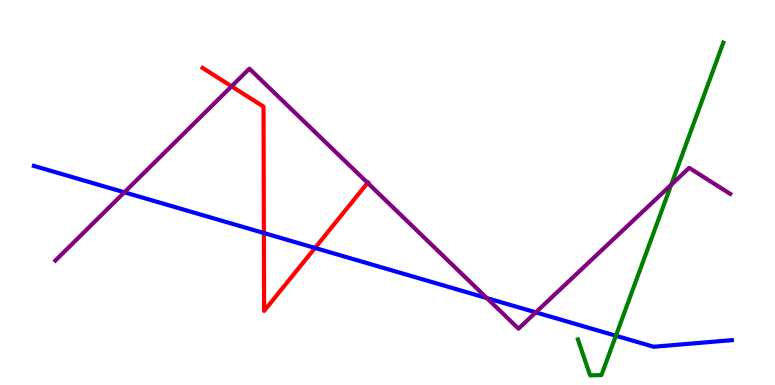[{'lines': ['blue', 'red'], 'intersections': [{'x': 3.4, 'y': 3.95}, {'x': 4.06, 'y': 3.56}]}, {'lines': ['green', 'red'], 'intersections': []}, {'lines': ['purple', 'red'], 'intersections': [{'x': 2.99, 'y': 7.76}, {'x': 4.74, 'y': 5.25}]}, {'lines': ['blue', 'green'], 'intersections': [{'x': 7.95, 'y': 1.28}]}, {'lines': ['blue', 'purple'], 'intersections': [{'x': 1.6, 'y': 5.01}, {'x': 6.28, 'y': 2.26}, {'x': 6.91, 'y': 1.89}]}, {'lines': ['green', 'purple'], 'intersections': [{'x': 8.66, 'y': 5.2}]}]